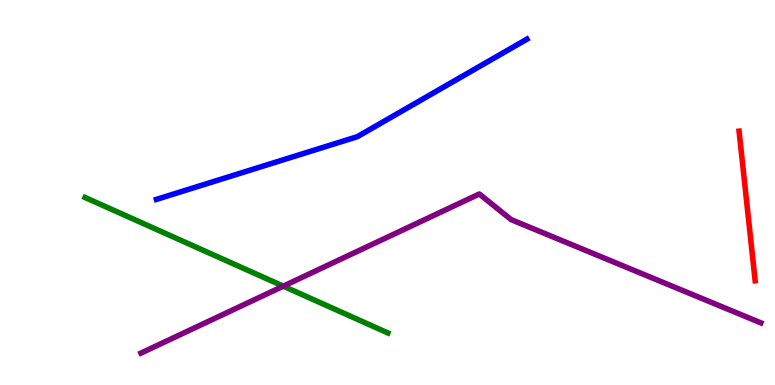[{'lines': ['blue', 'red'], 'intersections': []}, {'lines': ['green', 'red'], 'intersections': []}, {'lines': ['purple', 'red'], 'intersections': []}, {'lines': ['blue', 'green'], 'intersections': []}, {'lines': ['blue', 'purple'], 'intersections': []}, {'lines': ['green', 'purple'], 'intersections': [{'x': 3.66, 'y': 2.57}]}]